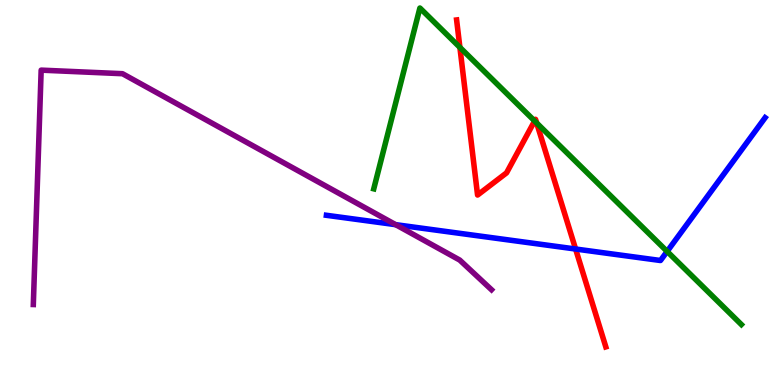[{'lines': ['blue', 'red'], 'intersections': [{'x': 7.43, 'y': 3.53}]}, {'lines': ['green', 'red'], 'intersections': [{'x': 5.93, 'y': 8.77}, {'x': 6.9, 'y': 6.86}, {'x': 6.92, 'y': 6.81}]}, {'lines': ['purple', 'red'], 'intersections': []}, {'lines': ['blue', 'green'], 'intersections': [{'x': 8.61, 'y': 3.47}]}, {'lines': ['blue', 'purple'], 'intersections': [{'x': 5.11, 'y': 4.16}]}, {'lines': ['green', 'purple'], 'intersections': []}]